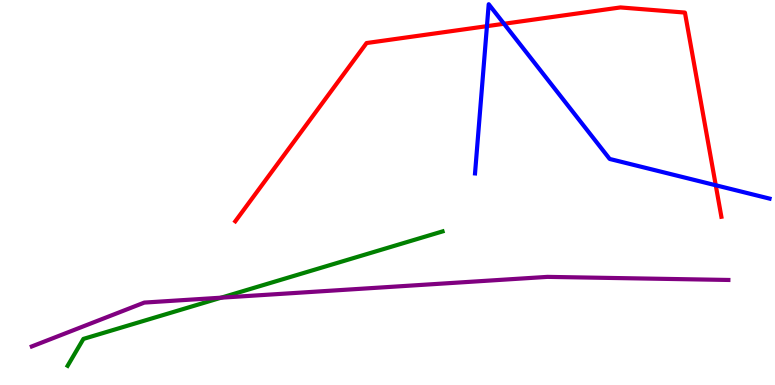[{'lines': ['blue', 'red'], 'intersections': [{'x': 6.28, 'y': 9.32}, {'x': 6.5, 'y': 9.38}, {'x': 9.24, 'y': 5.19}]}, {'lines': ['green', 'red'], 'intersections': []}, {'lines': ['purple', 'red'], 'intersections': []}, {'lines': ['blue', 'green'], 'intersections': []}, {'lines': ['blue', 'purple'], 'intersections': []}, {'lines': ['green', 'purple'], 'intersections': [{'x': 2.85, 'y': 2.27}]}]